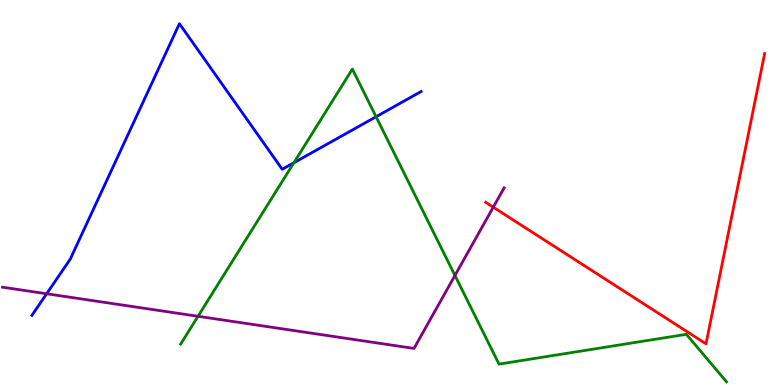[{'lines': ['blue', 'red'], 'intersections': []}, {'lines': ['green', 'red'], 'intersections': []}, {'lines': ['purple', 'red'], 'intersections': [{'x': 6.36, 'y': 4.62}]}, {'lines': ['blue', 'green'], 'intersections': [{'x': 3.79, 'y': 5.77}, {'x': 4.85, 'y': 6.97}]}, {'lines': ['blue', 'purple'], 'intersections': [{'x': 0.602, 'y': 2.37}]}, {'lines': ['green', 'purple'], 'intersections': [{'x': 2.56, 'y': 1.78}, {'x': 5.87, 'y': 2.85}]}]